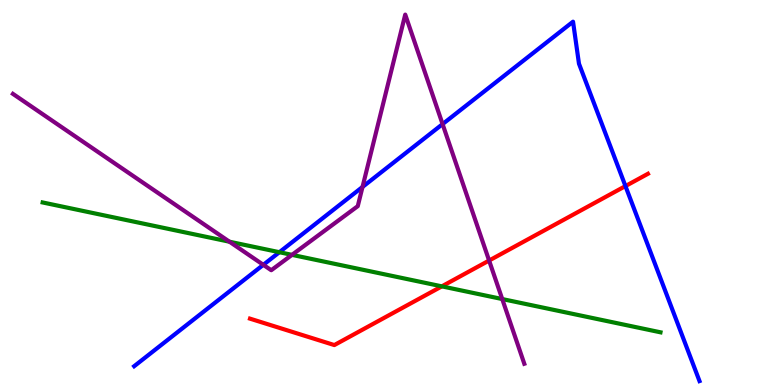[{'lines': ['blue', 'red'], 'intersections': [{'x': 8.07, 'y': 5.17}]}, {'lines': ['green', 'red'], 'intersections': [{'x': 5.7, 'y': 2.56}]}, {'lines': ['purple', 'red'], 'intersections': [{'x': 6.31, 'y': 3.23}]}, {'lines': ['blue', 'green'], 'intersections': [{'x': 3.6, 'y': 3.45}]}, {'lines': ['blue', 'purple'], 'intersections': [{'x': 3.4, 'y': 3.12}, {'x': 4.68, 'y': 5.14}, {'x': 5.71, 'y': 6.78}]}, {'lines': ['green', 'purple'], 'intersections': [{'x': 2.96, 'y': 3.72}, {'x': 3.77, 'y': 3.38}, {'x': 6.48, 'y': 2.23}]}]